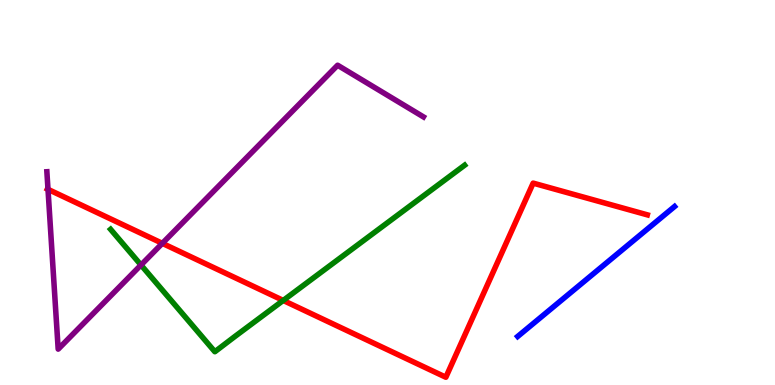[{'lines': ['blue', 'red'], 'intersections': []}, {'lines': ['green', 'red'], 'intersections': [{'x': 3.65, 'y': 2.2}]}, {'lines': ['purple', 'red'], 'intersections': [{'x': 0.619, 'y': 5.08}, {'x': 2.09, 'y': 3.68}]}, {'lines': ['blue', 'green'], 'intersections': []}, {'lines': ['blue', 'purple'], 'intersections': []}, {'lines': ['green', 'purple'], 'intersections': [{'x': 1.82, 'y': 3.12}]}]